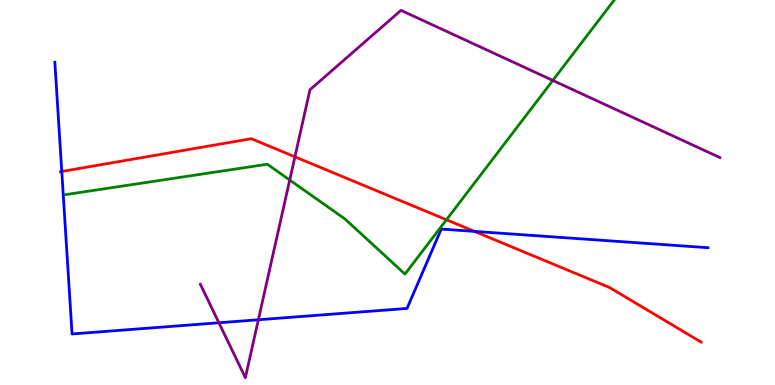[{'lines': ['blue', 'red'], 'intersections': [{'x': 0.797, 'y': 5.55}, {'x': 6.12, 'y': 3.99}]}, {'lines': ['green', 'red'], 'intersections': [{'x': 5.76, 'y': 4.29}]}, {'lines': ['purple', 'red'], 'intersections': [{'x': 3.81, 'y': 5.93}]}, {'lines': ['blue', 'green'], 'intersections': []}, {'lines': ['blue', 'purple'], 'intersections': [{'x': 2.82, 'y': 1.62}, {'x': 3.33, 'y': 1.69}]}, {'lines': ['green', 'purple'], 'intersections': [{'x': 3.74, 'y': 5.32}, {'x': 7.13, 'y': 7.91}]}]